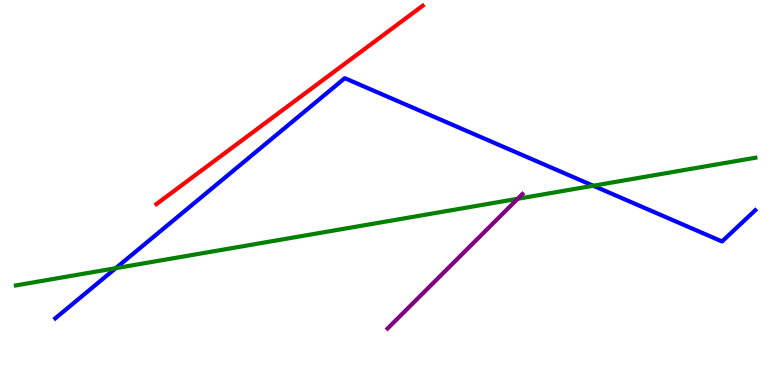[{'lines': ['blue', 'red'], 'intersections': []}, {'lines': ['green', 'red'], 'intersections': []}, {'lines': ['purple', 'red'], 'intersections': []}, {'lines': ['blue', 'green'], 'intersections': [{'x': 1.49, 'y': 3.03}, {'x': 7.66, 'y': 5.18}]}, {'lines': ['blue', 'purple'], 'intersections': []}, {'lines': ['green', 'purple'], 'intersections': [{'x': 6.68, 'y': 4.84}]}]